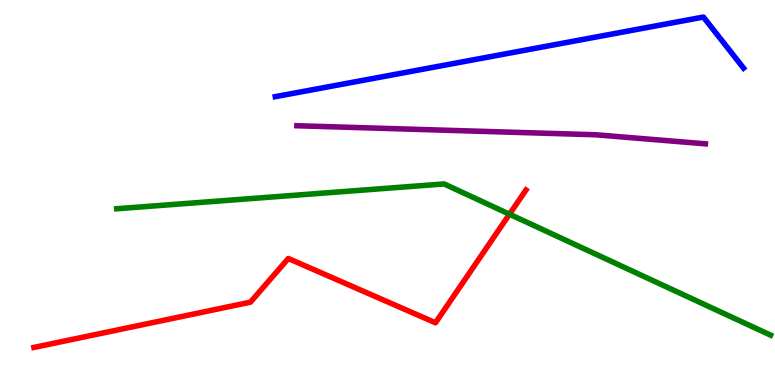[{'lines': ['blue', 'red'], 'intersections': []}, {'lines': ['green', 'red'], 'intersections': [{'x': 6.57, 'y': 4.44}]}, {'lines': ['purple', 'red'], 'intersections': []}, {'lines': ['blue', 'green'], 'intersections': []}, {'lines': ['blue', 'purple'], 'intersections': []}, {'lines': ['green', 'purple'], 'intersections': []}]